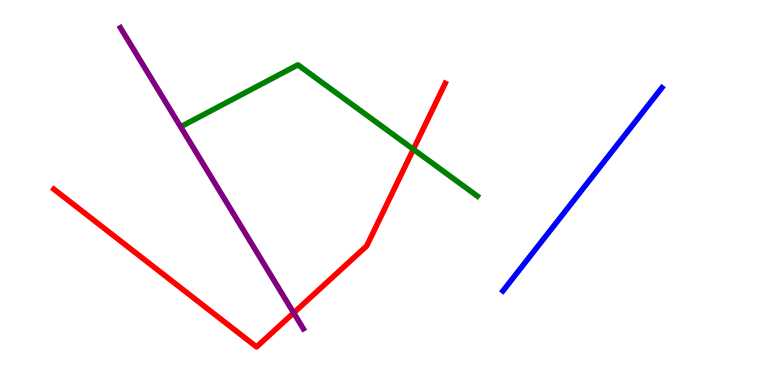[{'lines': ['blue', 'red'], 'intersections': []}, {'lines': ['green', 'red'], 'intersections': [{'x': 5.33, 'y': 6.12}]}, {'lines': ['purple', 'red'], 'intersections': [{'x': 3.79, 'y': 1.87}]}, {'lines': ['blue', 'green'], 'intersections': []}, {'lines': ['blue', 'purple'], 'intersections': []}, {'lines': ['green', 'purple'], 'intersections': []}]